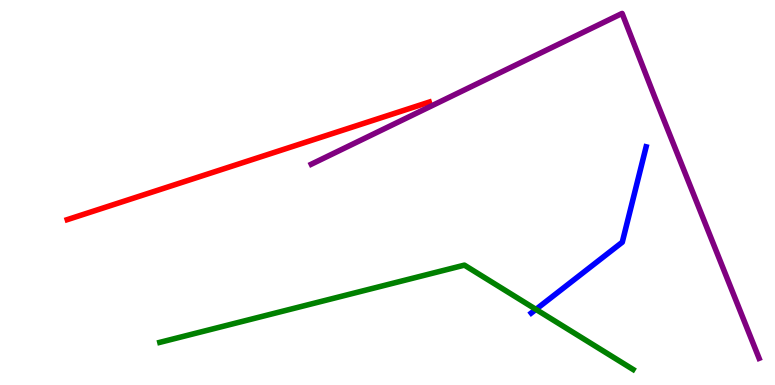[{'lines': ['blue', 'red'], 'intersections': []}, {'lines': ['green', 'red'], 'intersections': []}, {'lines': ['purple', 'red'], 'intersections': []}, {'lines': ['blue', 'green'], 'intersections': [{'x': 6.92, 'y': 1.96}]}, {'lines': ['blue', 'purple'], 'intersections': []}, {'lines': ['green', 'purple'], 'intersections': []}]